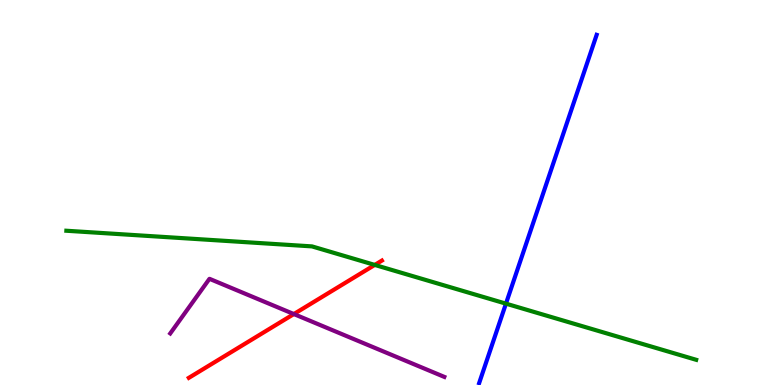[{'lines': ['blue', 'red'], 'intersections': []}, {'lines': ['green', 'red'], 'intersections': [{'x': 4.84, 'y': 3.12}]}, {'lines': ['purple', 'red'], 'intersections': [{'x': 3.79, 'y': 1.84}]}, {'lines': ['blue', 'green'], 'intersections': [{'x': 6.53, 'y': 2.11}]}, {'lines': ['blue', 'purple'], 'intersections': []}, {'lines': ['green', 'purple'], 'intersections': []}]